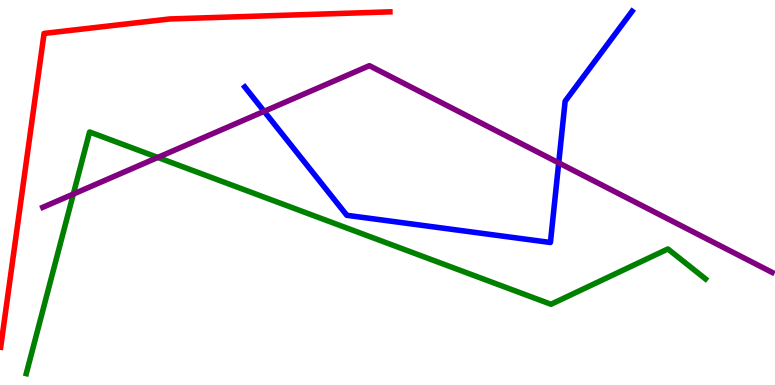[{'lines': ['blue', 'red'], 'intersections': []}, {'lines': ['green', 'red'], 'intersections': []}, {'lines': ['purple', 'red'], 'intersections': []}, {'lines': ['blue', 'green'], 'intersections': []}, {'lines': ['blue', 'purple'], 'intersections': [{'x': 3.41, 'y': 7.11}, {'x': 7.21, 'y': 5.77}]}, {'lines': ['green', 'purple'], 'intersections': [{'x': 0.946, 'y': 4.96}, {'x': 2.04, 'y': 5.91}]}]